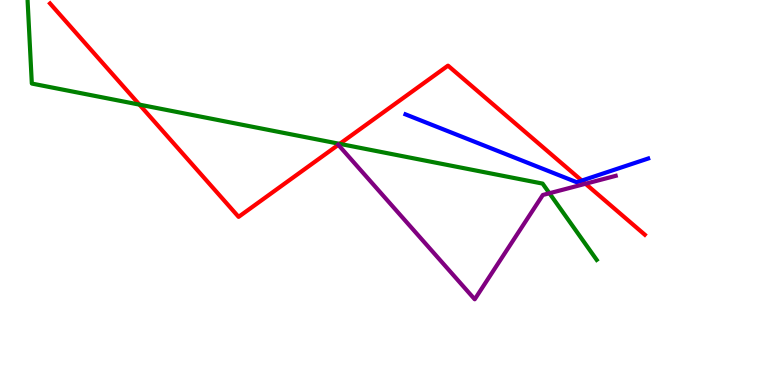[{'lines': ['blue', 'red'], 'intersections': [{'x': 7.51, 'y': 5.31}]}, {'lines': ['green', 'red'], 'intersections': [{'x': 1.8, 'y': 7.28}, {'x': 4.38, 'y': 6.26}]}, {'lines': ['purple', 'red'], 'intersections': [{'x': 4.37, 'y': 6.24}, {'x': 7.55, 'y': 5.23}]}, {'lines': ['blue', 'green'], 'intersections': []}, {'lines': ['blue', 'purple'], 'intersections': []}, {'lines': ['green', 'purple'], 'intersections': [{'x': 7.09, 'y': 4.98}]}]